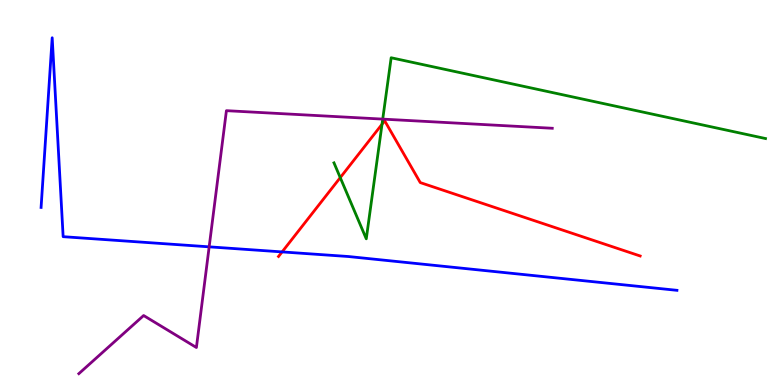[{'lines': ['blue', 'red'], 'intersections': [{'x': 3.64, 'y': 3.46}]}, {'lines': ['green', 'red'], 'intersections': [{'x': 4.39, 'y': 5.39}, {'x': 4.93, 'y': 6.77}]}, {'lines': ['purple', 'red'], 'intersections': []}, {'lines': ['blue', 'green'], 'intersections': []}, {'lines': ['blue', 'purple'], 'intersections': [{'x': 2.7, 'y': 3.59}]}, {'lines': ['green', 'purple'], 'intersections': [{'x': 4.94, 'y': 6.91}]}]